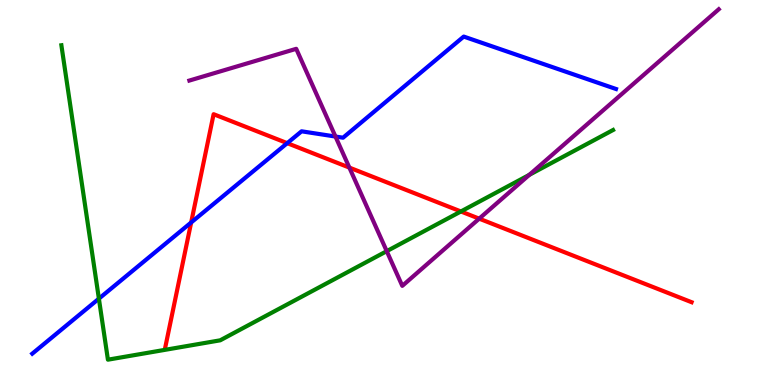[{'lines': ['blue', 'red'], 'intersections': [{'x': 2.47, 'y': 4.22}, {'x': 3.71, 'y': 6.28}]}, {'lines': ['green', 'red'], 'intersections': [{'x': 5.95, 'y': 4.51}]}, {'lines': ['purple', 'red'], 'intersections': [{'x': 4.51, 'y': 5.65}, {'x': 6.18, 'y': 4.32}]}, {'lines': ['blue', 'green'], 'intersections': [{'x': 1.28, 'y': 2.24}]}, {'lines': ['blue', 'purple'], 'intersections': [{'x': 4.33, 'y': 6.45}]}, {'lines': ['green', 'purple'], 'intersections': [{'x': 4.99, 'y': 3.48}, {'x': 6.83, 'y': 5.46}]}]